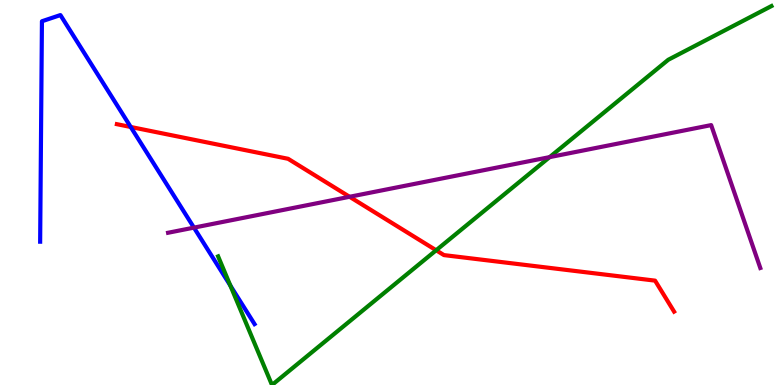[{'lines': ['blue', 'red'], 'intersections': [{'x': 1.69, 'y': 6.7}]}, {'lines': ['green', 'red'], 'intersections': [{'x': 5.63, 'y': 3.5}]}, {'lines': ['purple', 'red'], 'intersections': [{'x': 4.51, 'y': 4.89}]}, {'lines': ['blue', 'green'], 'intersections': [{'x': 2.97, 'y': 2.58}]}, {'lines': ['blue', 'purple'], 'intersections': [{'x': 2.5, 'y': 4.09}]}, {'lines': ['green', 'purple'], 'intersections': [{'x': 7.09, 'y': 5.92}]}]